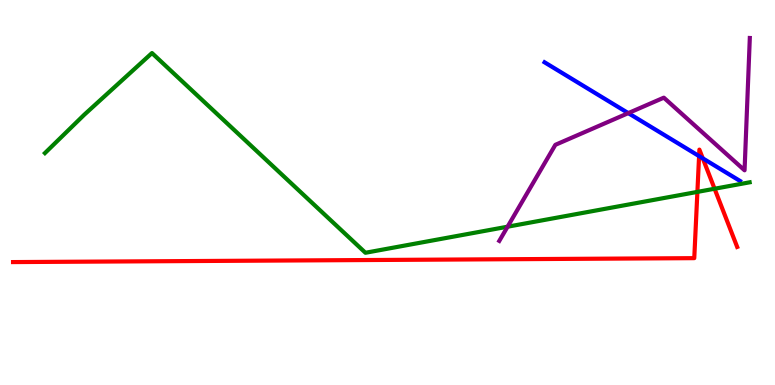[{'lines': ['blue', 'red'], 'intersections': [{'x': 9.02, 'y': 5.95}, {'x': 9.07, 'y': 5.89}]}, {'lines': ['green', 'red'], 'intersections': [{'x': 9.0, 'y': 5.02}, {'x': 9.22, 'y': 5.1}]}, {'lines': ['purple', 'red'], 'intersections': []}, {'lines': ['blue', 'green'], 'intersections': []}, {'lines': ['blue', 'purple'], 'intersections': [{'x': 8.11, 'y': 7.06}]}, {'lines': ['green', 'purple'], 'intersections': [{'x': 6.55, 'y': 4.11}]}]